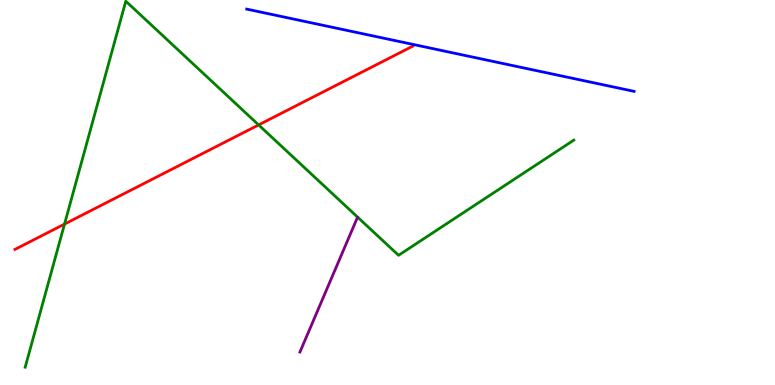[{'lines': ['blue', 'red'], 'intersections': []}, {'lines': ['green', 'red'], 'intersections': [{'x': 0.833, 'y': 4.18}, {'x': 3.34, 'y': 6.76}]}, {'lines': ['purple', 'red'], 'intersections': []}, {'lines': ['blue', 'green'], 'intersections': []}, {'lines': ['blue', 'purple'], 'intersections': []}, {'lines': ['green', 'purple'], 'intersections': []}]